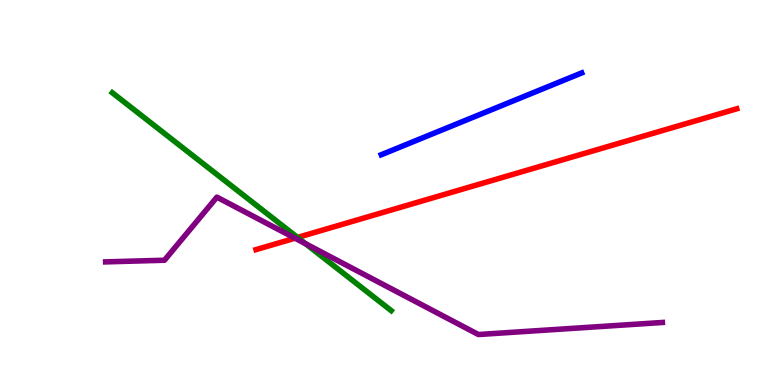[{'lines': ['blue', 'red'], 'intersections': []}, {'lines': ['green', 'red'], 'intersections': [{'x': 3.84, 'y': 3.83}]}, {'lines': ['purple', 'red'], 'intersections': [{'x': 3.81, 'y': 3.81}]}, {'lines': ['blue', 'green'], 'intersections': []}, {'lines': ['blue', 'purple'], 'intersections': []}, {'lines': ['green', 'purple'], 'intersections': [{'x': 3.94, 'y': 3.67}]}]